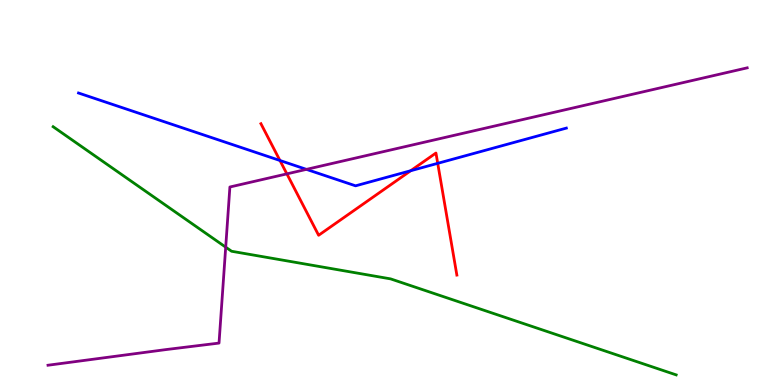[{'lines': ['blue', 'red'], 'intersections': [{'x': 3.61, 'y': 5.83}, {'x': 5.3, 'y': 5.57}, {'x': 5.65, 'y': 5.76}]}, {'lines': ['green', 'red'], 'intersections': []}, {'lines': ['purple', 'red'], 'intersections': [{'x': 3.7, 'y': 5.48}]}, {'lines': ['blue', 'green'], 'intersections': []}, {'lines': ['blue', 'purple'], 'intersections': [{'x': 3.95, 'y': 5.6}]}, {'lines': ['green', 'purple'], 'intersections': [{'x': 2.91, 'y': 3.58}]}]